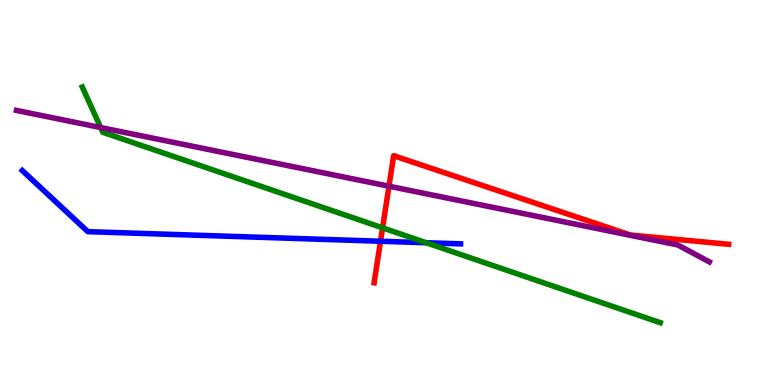[{'lines': ['blue', 'red'], 'intersections': [{'x': 4.91, 'y': 3.73}]}, {'lines': ['green', 'red'], 'intersections': [{'x': 4.94, 'y': 4.08}]}, {'lines': ['purple', 'red'], 'intersections': [{'x': 5.02, 'y': 5.16}]}, {'lines': ['blue', 'green'], 'intersections': [{'x': 5.5, 'y': 3.7}]}, {'lines': ['blue', 'purple'], 'intersections': []}, {'lines': ['green', 'purple'], 'intersections': [{'x': 1.3, 'y': 6.69}]}]